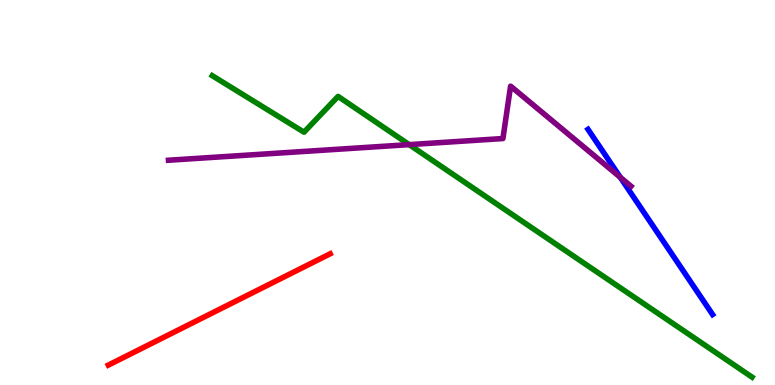[{'lines': ['blue', 'red'], 'intersections': []}, {'lines': ['green', 'red'], 'intersections': []}, {'lines': ['purple', 'red'], 'intersections': []}, {'lines': ['blue', 'green'], 'intersections': []}, {'lines': ['blue', 'purple'], 'intersections': [{'x': 8.0, 'y': 5.39}]}, {'lines': ['green', 'purple'], 'intersections': [{'x': 5.28, 'y': 6.24}]}]